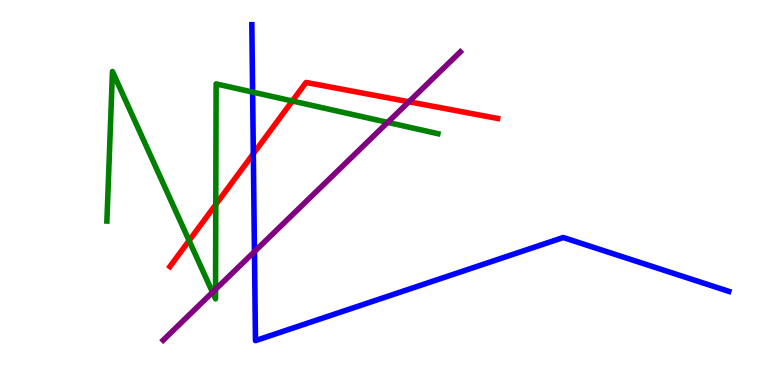[{'lines': ['blue', 'red'], 'intersections': [{'x': 3.27, 'y': 6.01}]}, {'lines': ['green', 'red'], 'intersections': [{'x': 2.44, 'y': 3.75}, {'x': 2.78, 'y': 4.69}, {'x': 3.77, 'y': 7.38}]}, {'lines': ['purple', 'red'], 'intersections': [{'x': 5.28, 'y': 7.36}]}, {'lines': ['blue', 'green'], 'intersections': [{'x': 3.26, 'y': 7.61}]}, {'lines': ['blue', 'purple'], 'intersections': [{'x': 3.28, 'y': 3.46}]}, {'lines': ['green', 'purple'], 'intersections': [{'x': 2.74, 'y': 2.41}, {'x': 2.78, 'y': 2.48}, {'x': 5.0, 'y': 6.82}]}]